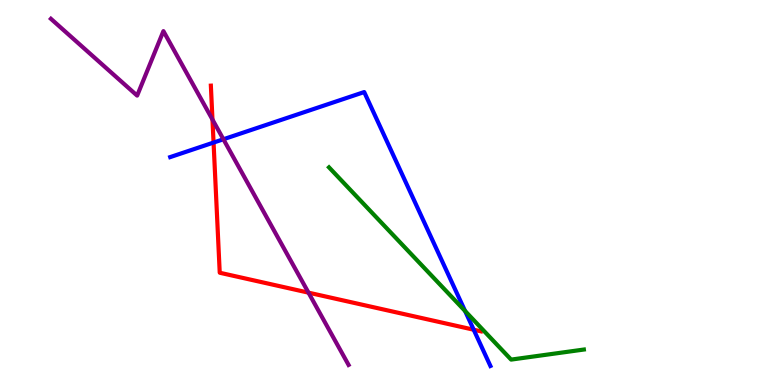[{'lines': ['blue', 'red'], 'intersections': [{'x': 2.76, 'y': 6.3}, {'x': 6.11, 'y': 1.44}]}, {'lines': ['green', 'red'], 'intersections': []}, {'lines': ['purple', 'red'], 'intersections': [{'x': 2.74, 'y': 6.89}, {'x': 3.98, 'y': 2.4}]}, {'lines': ['blue', 'green'], 'intersections': [{'x': 6.0, 'y': 1.92}]}, {'lines': ['blue', 'purple'], 'intersections': [{'x': 2.88, 'y': 6.38}]}, {'lines': ['green', 'purple'], 'intersections': []}]